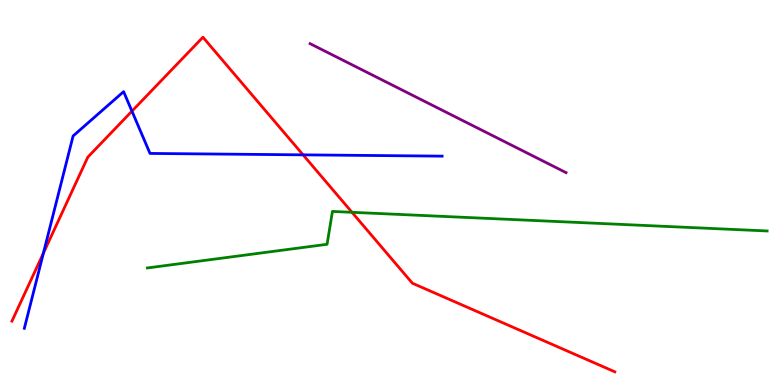[{'lines': ['blue', 'red'], 'intersections': [{'x': 0.56, 'y': 3.43}, {'x': 1.7, 'y': 7.11}, {'x': 3.91, 'y': 5.98}]}, {'lines': ['green', 'red'], 'intersections': [{'x': 4.54, 'y': 4.49}]}, {'lines': ['purple', 'red'], 'intersections': []}, {'lines': ['blue', 'green'], 'intersections': []}, {'lines': ['blue', 'purple'], 'intersections': []}, {'lines': ['green', 'purple'], 'intersections': []}]